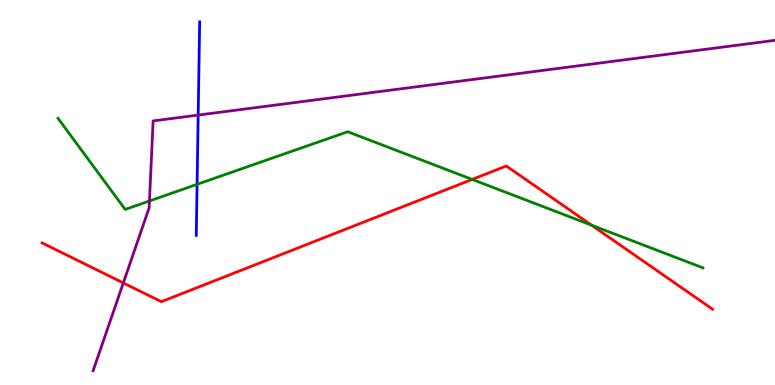[{'lines': ['blue', 'red'], 'intersections': []}, {'lines': ['green', 'red'], 'intersections': [{'x': 6.09, 'y': 5.34}, {'x': 7.63, 'y': 4.15}]}, {'lines': ['purple', 'red'], 'intersections': [{'x': 1.59, 'y': 2.65}]}, {'lines': ['blue', 'green'], 'intersections': [{'x': 2.54, 'y': 5.21}]}, {'lines': ['blue', 'purple'], 'intersections': [{'x': 2.56, 'y': 7.01}]}, {'lines': ['green', 'purple'], 'intersections': [{'x': 1.93, 'y': 4.78}]}]